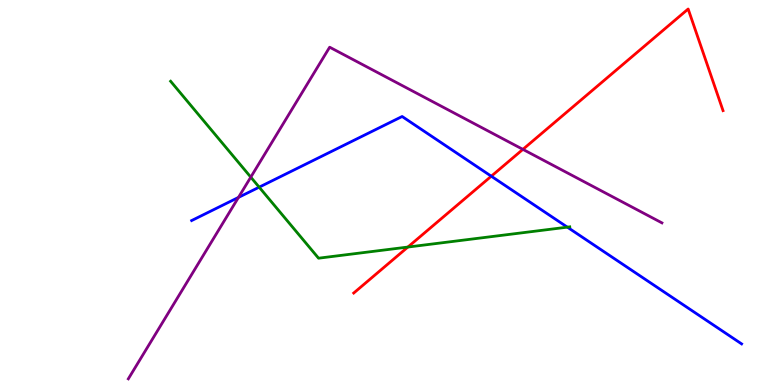[{'lines': ['blue', 'red'], 'intersections': [{'x': 6.34, 'y': 5.42}]}, {'lines': ['green', 'red'], 'intersections': [{'x': 5.26, 'y': 3.58}]}, {'lines': ['purple', 'red'], 'intersections': [{'x': 6.75, 'y': 6.12}]}, {'lines': ['blue', 'green'], 'intersections': [{'x': 3.34, 'y': 5.14}, {'x': 7.32, 'y': 4.1}]}, {'lines': ['blue', 'purple'], 'intersections': [{'x': 3.08, 'y': 4.87}]}, {'lines': ['green', 'purple'], 'intersections': [{'x': 3.24, 'y': 5.4}]}]